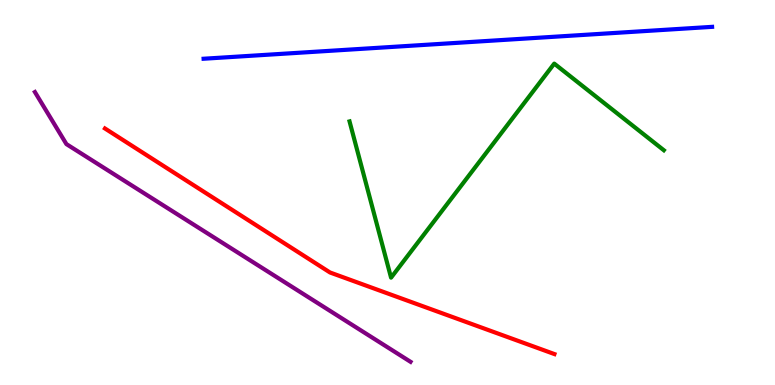[{'lines': ['blue', 'red'], 'intersections': []}, {'lines': ['green', 'red'], 'intersections': []}, {'lines': ['purple', 'red'], 'intersections': []}, {'lines': ['blue', 'green'], 'intersections': []}, {'lines': ['blue', 'purple'], 'intersections': []}, {'lines': ['green', 'purple'], 'intersections': []}]